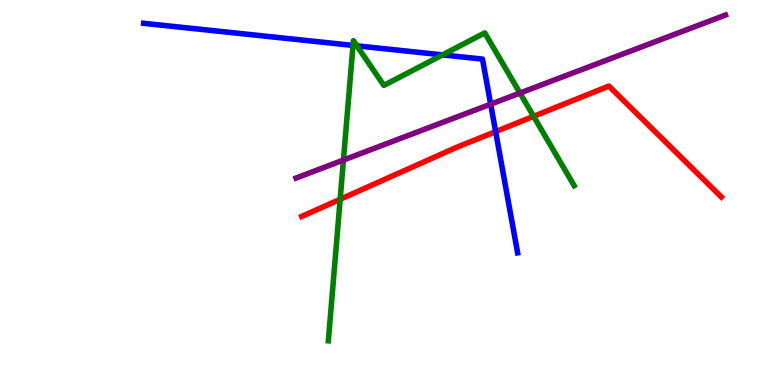[{'lines': ['blue', 'red'], 'intersections': [{'x': 6.4, 'y': 6.58}]}, {'lines': ['green', 'red'], 'intersections': [{'x': 4.39, 'y': 4.82}, {'x': 6.89, 'y': 6.98}]}, {'lines': ['purple', 'red'], 'intersections': []}, {'lines': ['blue', 'green'], 'intersections': [{'x': 4.55, 'y': 8.82}, {'x': 4.61, 'y': 8.81}, {'x': 5.71, 'y': 8.57}]}, {'lines': ['blue', 'purple'], 'intersections': [{'x': 6.33, 'y': 7.29}]}, {'lines': ['green', 'purple'], 'intersections': [{'x': 4.43, 'y': 5.84}, {'x': 6.71, 'y': 7.58}]}]